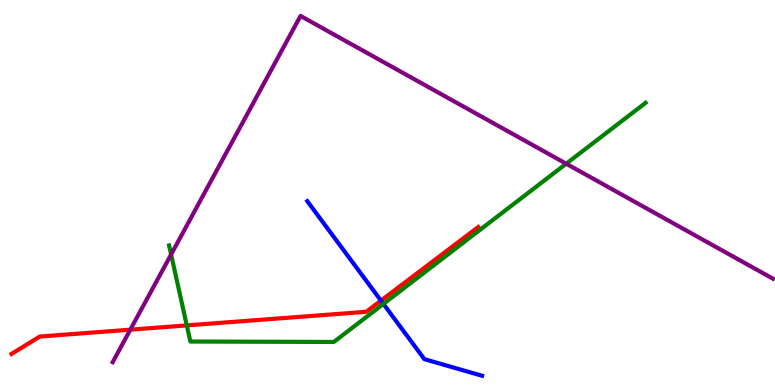[{'lines': ['blue', 'red'], 'intersections': [{'x': 4.92, 'y': 2.19}]}, {'lines': ['green', 'red'], 'intersections': [{'x': 2.41, 'y': 1.55}]}, {'lines': ['purple', 'red'], 'intersections': [{'x': 1.68, 'y': 1.44}]}, {'lines': ['blue', 'green'], 'intersections': [{'x': 4.95, 'y': 2.11}]}, {'lines': ['blue', 'purple'], 'intersections': []}, {'lines': ['green', 'purple'], 'intersections': [{'x': 2.21, 'y': 3.39}, {'x': 7.31, 'y': 5.75}]}]